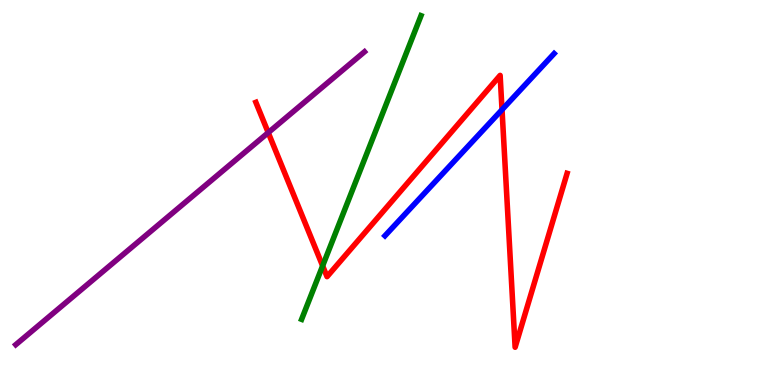[{'lines': ['blue', 'red'], 'intersections': [{'x': 6.48, 'y': 7.15}]}, {'lines': ['green', 'red'], 'intersections': [{'x': 4.16, 'y': 3.09}]}, {'lines': ['purple', 'red'], 'intersections': [{'x': 3.46, 'y': 6.56}]}, {'lines': ['blue', 'green'], 'intersections': []}, {'lines': ['blue', 'purple'], 'intersections': []}, {'lines': ['green', 'purple'], 'intersections': []}]